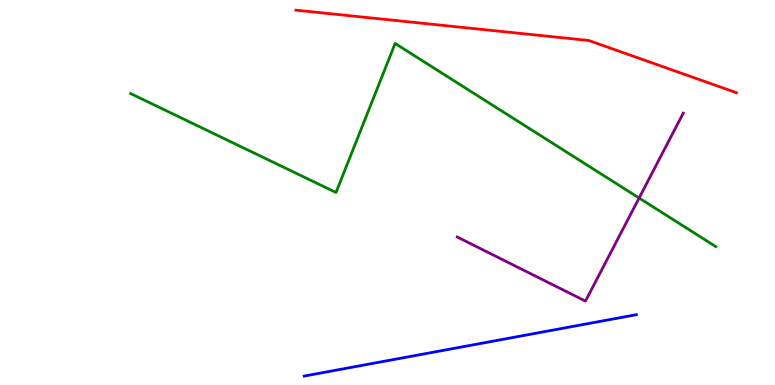[{'lines': ['blue', 'red'], 'intersections': []}, {'lines': ['green', 'red'], 'intersections': []}, {'lines': ['purple', 'red'], 'intersections': []}, {'lines': ['blue', 'green'], 'intersections': []}, {'lines': ['blue', 'purple'], 'intersections': []}, {'lines': ['green', 'purple'], 'intersections': [{'x': 8.25, 'y': 4.86}]}]